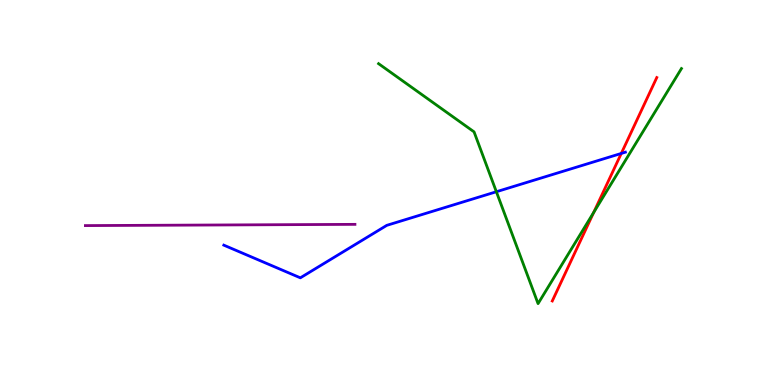[{'lines': ['blue', 'red'], 'intersections': [{'x': 8.02, 'y': 6.01}]}, {'lines': ['green', 'red'], 'intersections': [{'x': 7.66, 'y': 4.48}]}, {'lines': ['purple', 'red'], 'intersections': []}, {'lines': ['blue', 'green'], 'intersections': [{'x': 6.4, 'y': 5.02}]}, {'lines': ['blue', 'purple'], 'intersections': []}, {'lines': ['green', 'purple'], 'intersections': []}]